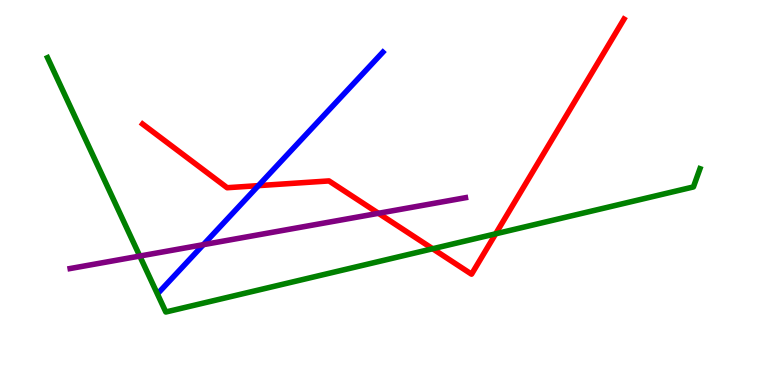[{'lines': ['blue', 'red'], 'intersections': [{'x': 3.33, 'y': 5.18}]}, {'lines': ['green', 'red'], 'intersections': [{'x': 5.58, 'y': 3.54}, {'x': 6.4, 'y': 3.93}]}, {'lines': ['purple', 'red'], 'intersections': [{'x': 4.88, 'y': 4.46}]}, {'lines': ['blue', 'green'], 'intersections': []}, {'lines': ['blue', 'purple'], 'intersections': [{'x': 2.62, 'y': 3.64}]}, {'lines': ['green', 'purple'], 'intersections': [{'x': 1.8, 'y': 3.35}]}]